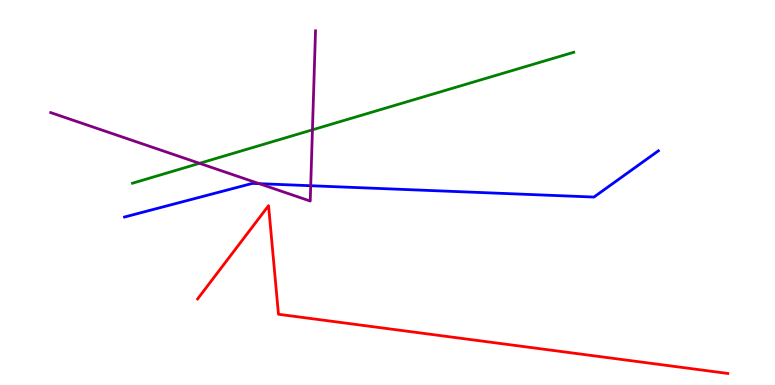[{'lines': ['blue', 'red'], 'intersections': []}, {'lines': ['green', 'red'], 'intersections': []}, {'lines': ['purple', 'red'], 'intersections': []}, {'lines': ['blue', 'green'], 'intersections': []}, {'lines': ['blue', 'purple'], 'intersections': [{'x': 3.34, 'y': 5.23}, {'x': 4.01, 'y': 5.18}]}, {'lines': ['green', 'purple'], 'intersections': [{'x': 2.57, 'y': 5.76}, {'x': 4.03, 'y': 6.63}]}]